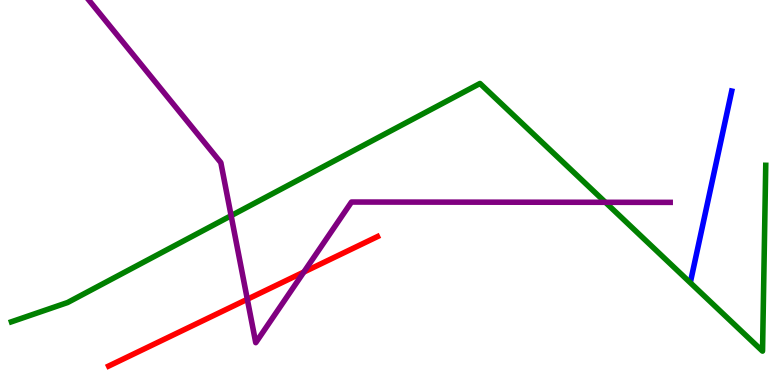[{'lines': ['blue', 'red'], 'intersections': []}, {'lines': ['green', 'red'], 'intersections': []}, {'lines': ['purple', 'red'], 'intersections': [{'x': 3.19, 'y': 2.23}, {'x': 3.92, 'y': 2.93}]}, {'lines': ['blue', 'green'], 'intersections': []}, {'lines': ['blue', 'purple'], 'intersections': []}, {'lines': ['green', 'purple'], 'intersections': [{'x': 2.98, 'y': 4.4}, {'x': 7.81, 'y': 4.75}]}]